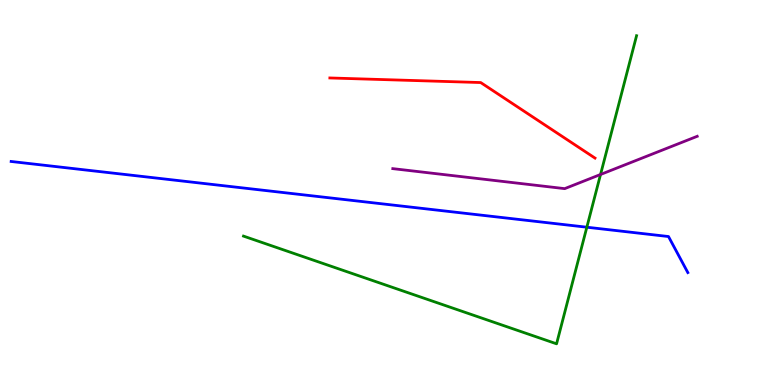[{'lines': ['blue', 'red'], 'intersections': []}, {'lines': ['green', 'red'], 'intersections': []}, {'lines': ['purple', 'red'], 'intersections': []}, {'lines': ['blue', 'green'], 'intersections': [{'x': 7.57, 'y': 4.1}]}, {'lines': ['blue', 'purple'], 'intersections': []}, {'lines': ['green', 'purple'], 'intersections': [{'x': 7.75, 'y': 5.47}]}]